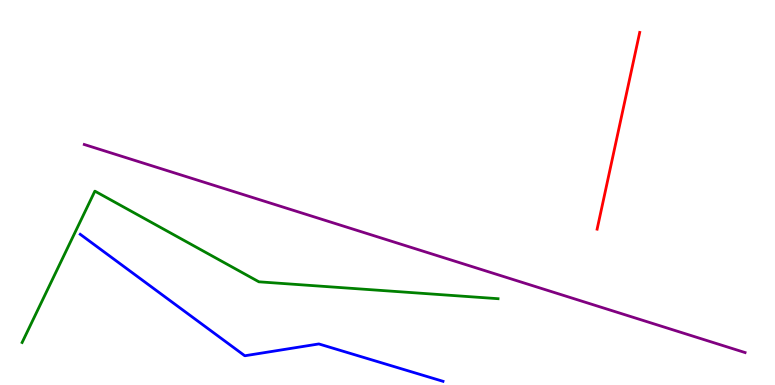[{'lines': ['blue', 'red'], 'intersections': []}, {'lines': ['green', 'red'], 'intersections': []}, {'lines': ['purple', 'red'], 'intersections': []}, {'lines': ['blue', 'green'], 'intersections': []}, {'lines': ['blue', 'purple'], 'intersections': []}, {'lines': ['green', 'purple'], 'intersections': []}]